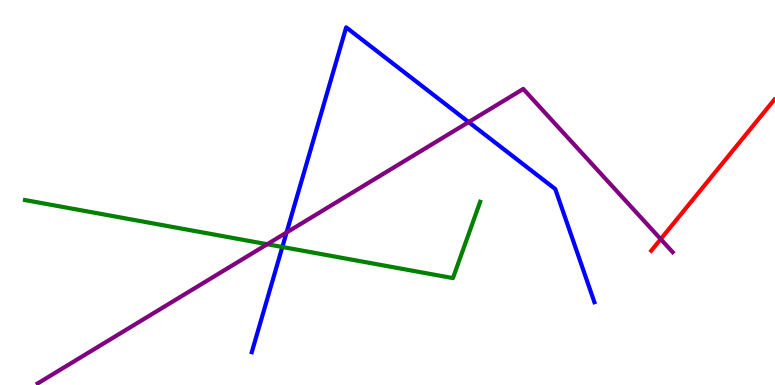[{'lines': ['blue', 'red'], 'intersections': []}, {'lines': ['green', 'red'], 'intersections': []}, {'lines': ['purple', 'red'], 'intersections': [{'x': 8.53, 'y': 3.79}]}, {'lines': ['blue', 'green'], 'intersections': [{'x': 3.64, 'y': 3.58}]}, {'lines': ['blue', 'purple'], 'intersections': [{'x': 3.7, 'y': 3.96}, {'x': 6.05, 'y': 6.83}]}, {'lines': ['green', 'purple'], 'intersections': [{'x': 3.45, 'y': 3.66}]}]